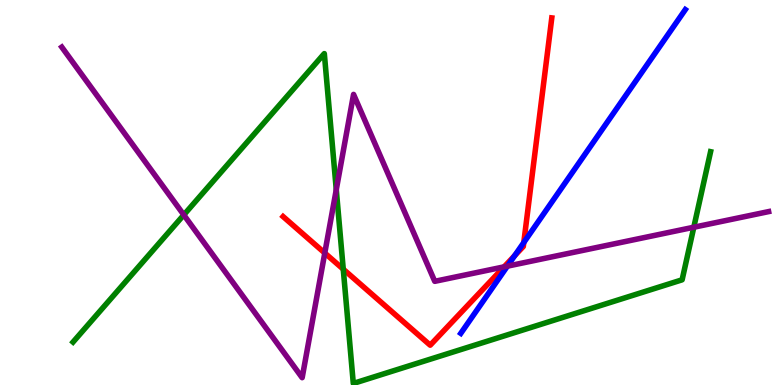[{'lines': ['blue', 'red'], 'intersections': [{'x': 6.64, 'y': 3.36}, {'x': 6.76, 'y': 3.7}]}, {'lines': ['green', 'red'], 'intersections': [{'x': 4.43, 'y': 3.01}]}, {'lines': ['purple', 'red'], 'intersections': [{'x': 4.19, 'y': 3.43}, {'x': 6.5, 'y': 3.07}]}, {'lines': ['blue', 'green'], 'intersections': []}, {'lines': ['blue', 'purple'], 'intersections': [{'x': 6.55, 'y': 3.09}]}, {'lines': ['green', 'purple'], 'intersections': [{'x': 2.37, 'y': 4.42}, {'x': 4.34, 'y': 5.07}, {'x': 8.95, 'y': 4.1}]}]